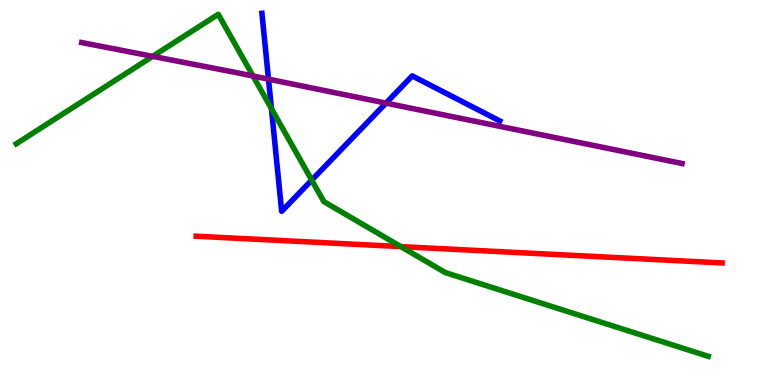[{'lines': ['blue', 'red'], 'intersections': []}, {'lines': ['green', 'red'], 'intersections': [{'x': 5.17, 'y': 3.59}]}, {'lines': ['purple', 'red'], 'intersections': []}, {'lines': ['blue', 'green'], 'intersections': [{'x': 3.5, 'y': 7.18}, {'x': 4.02, 'y': 5.32}]}, {'lines': ['blue', 'purple'], 'intersections': [{'x': 3.46, 'y': 7.94}, {'x': 4.98, 'y': 7.32}]}, {'lines': ['green', 'purple'], 'intersections': [{'x': 1.97, 'y': 8.54}, {'x': 3.26, 'y': 8.03}]}]